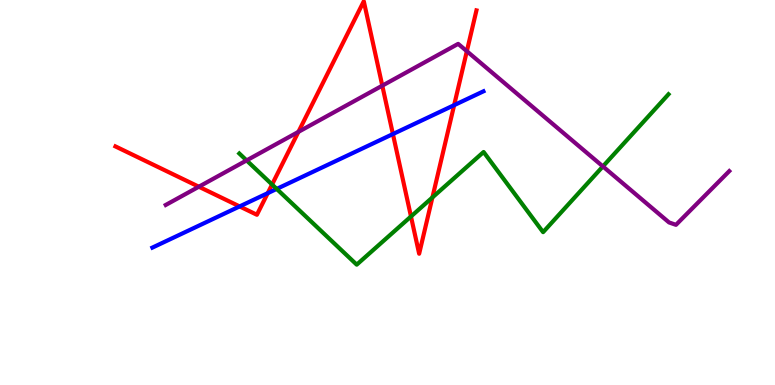[{'lines': ['blue', 'red'], 'intersections': [{'x': 3.09, 'y': 4.64}, {'x': 3.45, 'y': 4.98}, {'x': 5.07, 'y': 6.52}, {'x': 5.86, 'y': 7.27}]}, {'lines': ['green', 'red'], 'intersections': [{'x': 3.51, 'y': 5.21}, {'x': 5.3, 'y': 4.38}, {'x': 5.58, 'y': 4.87}]}, {'lines': ['purple', 'red'], 'intersections': [{'x': 2.57, 'y': 5.15}, {'x': 3.85, 'y': 6.57}, {'x': 4.93, 'y': 7.78}, {'x': 6.02, 'y': 8.67}]}, {'lines': ['blue', 'green'], 'intersections': [{'x': 3.57, 'y': 5.09}]}, {'lines': ['blue', 'purple'], 'intersections': []}, {'lines': ['green', 'purple'], 'intersections': [{'x': 3.18, 'y': 5.83}, {'x': 7.78, 'y': 5.68}]}]